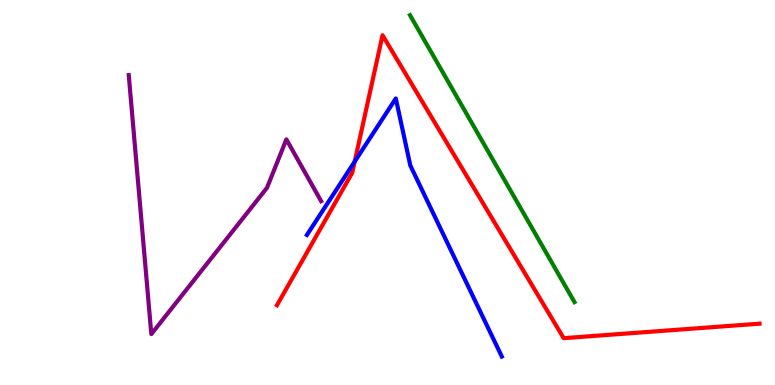[{'lines': ['blue', 'red'], 'intersections': [{'x': 4.58, 'y': 5.8}]}, {'lines': ['green', 'red'], 'intersections': []}, {'lines': ['purple', 'red'], 'intersections': []}, {'lines': ['blue', 'green'], 'intersections': []}, {'lines': ['blue', 'purple'], 'intersections': []}, {'lines': ['green', 'purple'], 'intersections': []}]